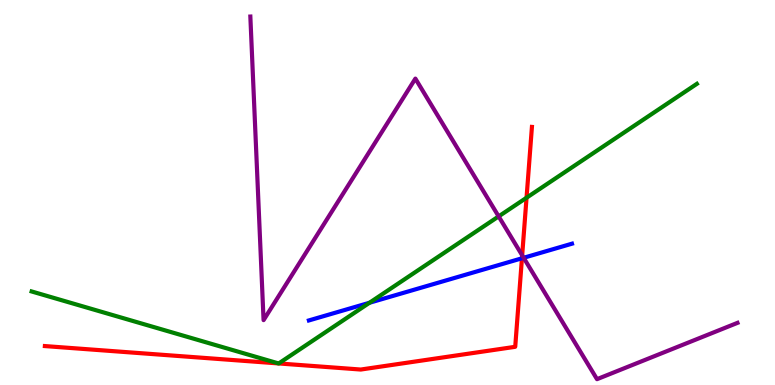[{'lines': ['blue', 'red'], 'intersections': [{'x': 6.73, 'y': 3.29}]}, {'lines': ['green', 'red'], 'intersections': [{'x': 3.59, 'y': 0.56}, {'x': 3.6, 'y': 0.56}, {'x': 6.79, 'y': 4.86}]}, {'lines': ['purple', 'red'], 'intersections': [{'x': 6.74, 'y': 3.37}]}, {'lines': ['blue', 'green'], 'intersections': [{'x': 4.77, 'y': 2.14}]}, {'lines': ['blue', 'purple'], 'intersections': [{'x': 6.76, 'y': 3.3}]}, {'lines': ['green', 'purple'], 'intersections': [{'x': 6.43, 'y': 4.38}]}]